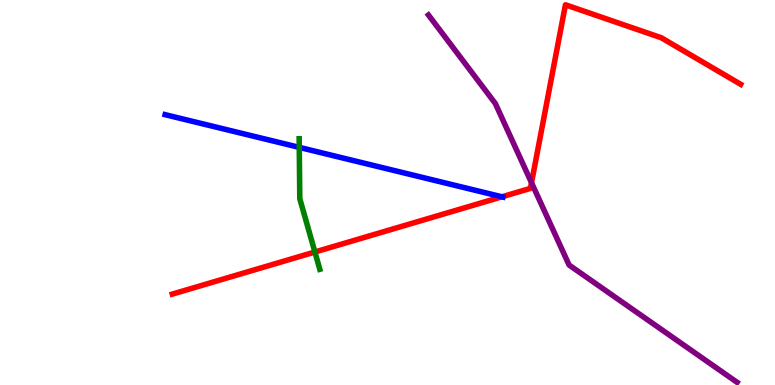[{'lines': ['blue', 'red'], 'intersections': [{'x': 6.48, 'y': 4.89}]}, {'lines': ['green', 'red'], 'intersections': [{'x': 4.06, 'y': 3.45}]}, {'lines': ['purple', 'red'], 'intersections': [{'x': 6.86, 'y': 5.25}]}, {'lines': ['blue', 'green'], 'intersections': [{'x': 3.86, 'y': 6.17}]}, {'lines': ['blue', 'purple'], 'intersections': []}, {'lines': ['green', 'purple'], 'intersections': []}]